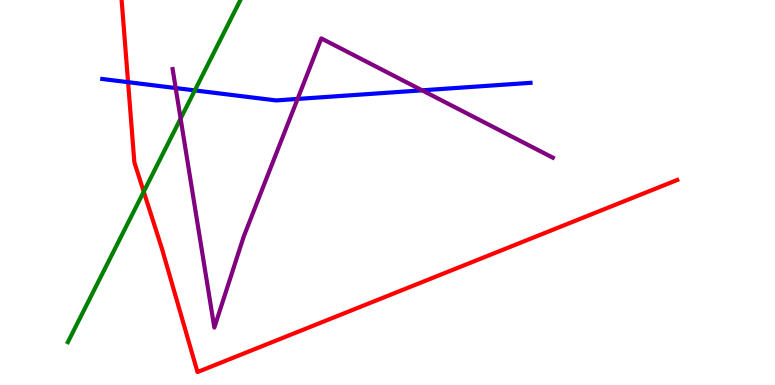[{'lines': ['blue', 'red'], 'intersections': [{'x': 1.65, 'y': 7.87}]}, {'lines': ['green', 'red'], 'intersections': [{'x': 1.85, 'y': 5.02}]}, {'lines': ['purple', 'red'], 'intersections': []}, {'lines': ['blue', 'green'], 'intersections': [{'x': 2.51, 'y': 7.65}]}, {'lines': ['blue', 'purple'], 'intersections': [{'x': 2.27, 'y': 7.71}, {'x': 3.84, 'y': 7.43}, {'x': 5.45, 'y': 7.65}]}, {'lines': ['green', 'purple'], 'intersections': [{'x': 2.33, 'y': 6.92}]}]